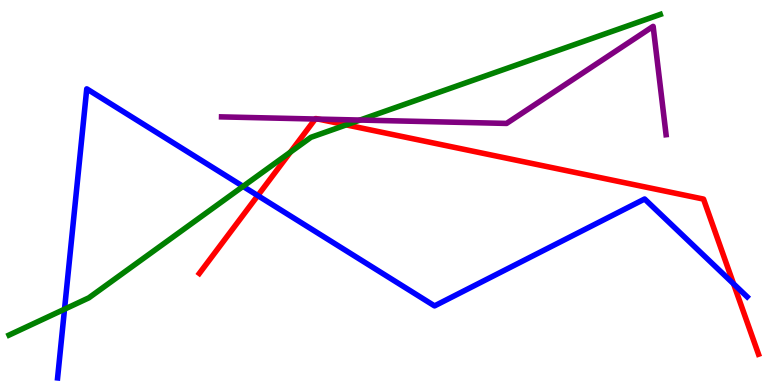[{'lines': ['blue', 'red'], 'intersections': [{'x': 3.33, 'y': 4.92}, {'x': 9.47, 'y': 2.63}]}, {'lines': ['green', 'red'], 'intersections': [{'x': 3.75, 'y': 6.05}, {'x': 4.47, 'y': 6.76}]}, {'lines': ['purple', 'red'], 'intersections': [{'x': 4.07, 'y': 6.91}, {'x': 4.11, 'y': 6.91}]}, {'lines': ['blue', 'green'], 'intersections': [{'x': 0.833, 'y': 1.97}, {'x': 3.14, 'y': 5.16}]}, {'lines': ['blue', 'purple'], 'intersections': []}, {'lines': ['green', 'purple'], 'intersections': [{'x': 4.64, 'y': 6.88}]}]